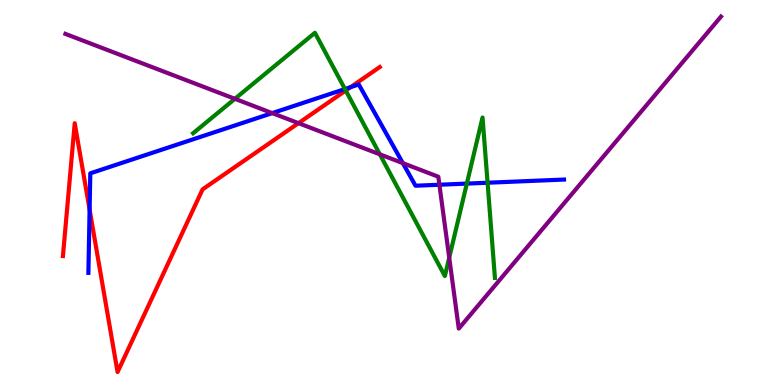[{'lines': ['blue', 'red'], 'intersections': [{'x': 1.16, 'y': 4.56}, {'x': 4.52, 'y': 7.74}]}, {'lines': ['green', 'red'], 'intersections': [{'x': 4.46, 'y': 7.65}]}, {'lines': ['purple', 'red'], 'intersections': [{'x': 3.85, 'y': 6.8}]}, {'lines': ['blue', 'green'], 'intersections': [{'x': 4.45, 'y': 7.69}, {'x': 6.02, 'y': 5.23}, {'x': 6.29, 'y': 5.25}]}, {'lines': ['blue', 'purple'], 'intersections': [{'x': 3.51, 'y': 7.06}, {'x': 5.2, 'y': 5.76}, {'x': 5.67, 'y': 5.2}]}, {'lines': ['green', 'purple'], 'intersections': [{'x': 3.03, 'y': 7.43}, {'x': 4.9, 'y': 5.99}, {'x': 5.8, 'y': 3.31}]}]